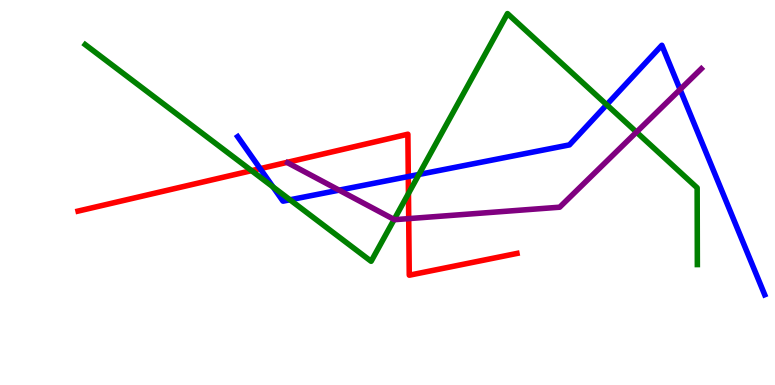[{'lines': ['blue', 'red'], 'intersections': [{'x': 3.36, 'y': 5.62}, {'x': 5.27, 'y': 5.41}]}, {'lines': ['green', 'red'], 'intersections': [{'x': 3.25, 'y': 5.57}, {'x': 5.27, 'y': 4.97}]}, {'lines': ['purple', 'red'], 'intersections': [{'x': 5.27, 'y': 4.32}]}, {'lines': ['blue', 'green'], 'intersections': [{'x': 3.52, 'y': 5.14}, {'x': 3.74, 'y': 4.81}, {'x': 5.41, 'y': 5.47}, {'x': 7.83, 'y': 7.28}]}, {'lines': ['blue', 'purple'], 'intersections': [{'x': 4.38, 'y': 5.06}, {'x': 8.78, 'y': 7.68}]}, {'lines': ['green', 'purple'], 'intersections': [{'x': 5.09, 'y': 4.3}, {'x': 8.21, 'y': 6.57}]}]